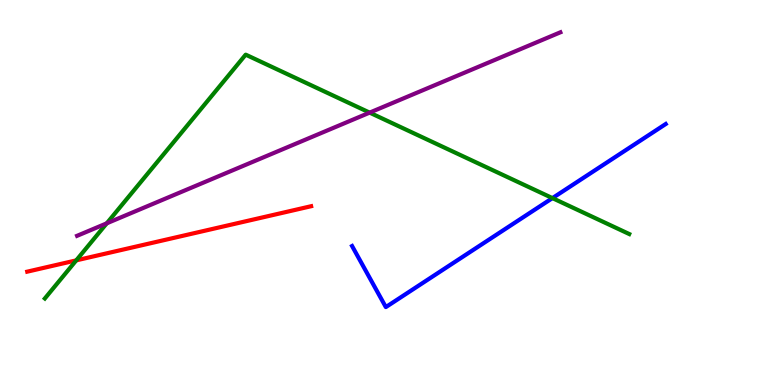[{'lines': ['blue', 'red'], 'intersections': []}, {'lines': ['green', 'red'], 'intersections': [{'x': 0.984, 'y': 3.24}]}, {'lines': ['purple', 'red'], 'intersections': []}, {'lines': ['blue', 'green'], 'intersections': [{'x': 7.13, 'y': 4.85}]}, {'lines': ['blue', 'purple'], 'intersections': []}, {'lines': ['green', 'purple'], 'intersections': [{'x': 1.38, 'y': 4.2}, {'x': 4.77, 'y': 7.07}]}]